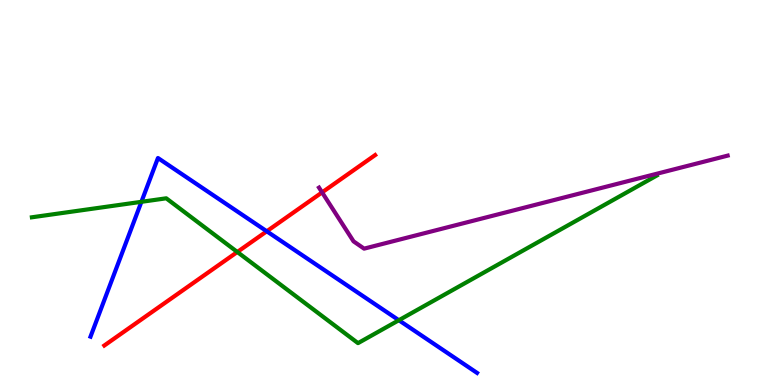[{'lines': ['blue', 'red'], 'intersections': [{'x': 3.44, 'y': 3.99}]}, {'lines': ['green', 'red'], 'intersections': [{'x': 3.06, 'y': 3.45}]}, {'lines': ['purple', 'red'], 'intersections': [{'x': 4.16, 'y': 5.0}]}, {'lines': ['blue', 'green'], 'intersections': [{'x': 1.82, 'y': 4.76}, {'x': 5.15, 'y': 1.68}]}, {'lines': ['blue', 'purple'], 'intersections': []}, {'lines': ['green', 'purple'], 'intersections': []}]